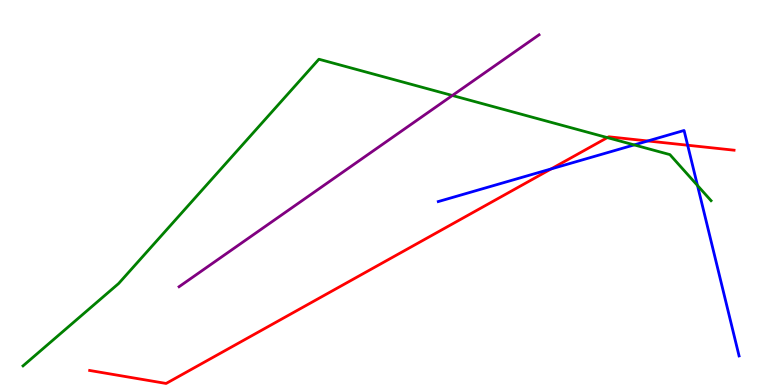[{'lines': ['blue', 'red'], 'intersections': [{'x': 7.11, 'y': 5.61}, {'x': 8.36, 'y': 6.34}, {'x': 8.87, 'y': 6.23}]}, {'lines': ['green', 'red'], 'intersections': [{'x': 7.84, 'y': 6.43}]}, {'lines': ['purple', 'red'], 'intersections': []}, {'lines': ['blue', 'green'], 'intersections': [{'x': 8.18, 'y': 6.24}, {'x': 9.0, 'y': 5.18}]}, {'lines': ['blue', 'purple'], 'intersections': []}, {'lines': ['green', 'purple'], 'intersections': [{'x': 5.84, 'y': 7.52}]}]